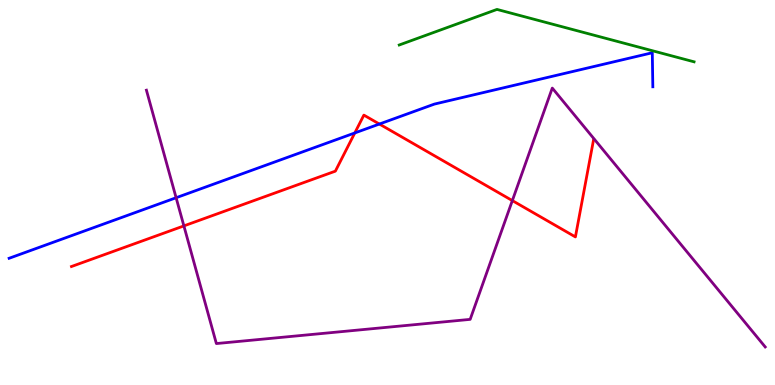[{'lines': ['blue', 'red'], 'intersections': [{'x': 4.58, 'y': 6.55}, {'x': 4.9, 'y': 6.78}]}, {'lines': ['green', 'red'], 'intersections': []}, {'lines': ['purple', 'red'], 'intersections': [{'x': 2.37, 'y': 4.13}, {'x': 6.61, 'y': 4.79}]}, {'lines': ['blue', 'green'], 'intersections': []}, {'lines': ['blue', 'purple'], 'intersections': [{'x': 2.27, 'y': 4.86}]}, {'lines': ['green', 'purple'], 'intersections': []}]